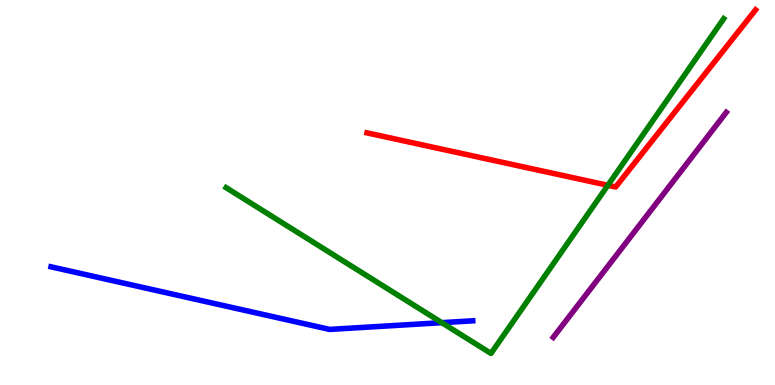[{'lines': ['blue', 'red'], 'intersections': []}, {'lines': ['green', 'red'], 'intersections': [{'x': 7.84, 'y': 5.19}]}, {'lines': ['purple', 'red'], 'intersections': []}, {'lines': ['blue', 'green'], 'intersections': [{'x': 5.7, 'y': 1.62}]}, {'lines': ['blue', 'purple'], 'intersections': []}, {'lines': ['green', 'purple'], 'intersections': []}]